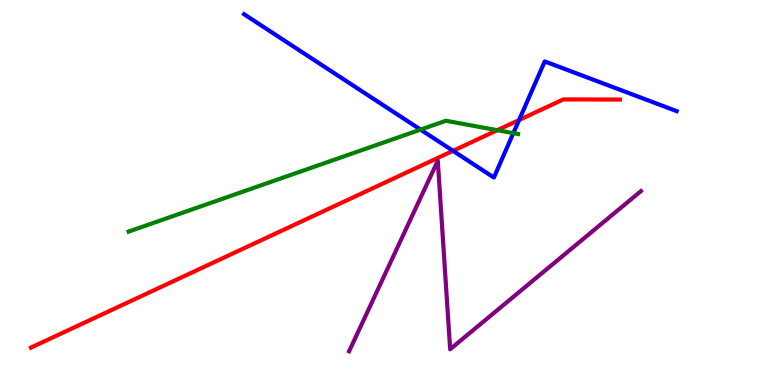[{'lines': ['blue', 'red'], 'intersections': [{'x': 5.85, 'y': 6.08}, {'x': 6.7, 'y': 6.88}]}, {'lines': ['green', 'red'], 'intersections': [{'x': 6.42, 'y': 6.62}]}, {'lines': ['purple', 'red'], 'intersections': []}, {'lines': ['blue', 'green'], 'intersections': [{'x': 5.43, 'y': 6.63}, {'x': 6.62, 'y': 6.54}]}, {'lines': ['blue', 'purple'], 'intersections': []}, {'lines': ['green', 'purple'], 'intersections': []}]